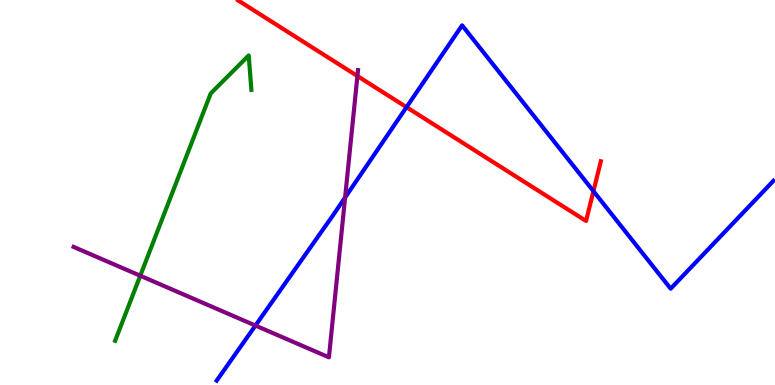[{'lines': ['blue', 'red'], 'intersections': [{'x': 5.25, 'y': 7.22}, {'x': 7.66, 'y': 5.03}]}, {'lines': ['green', 'red'], 'intersections': []}, {'lines': ['purple', 'red'], 'intersections': [{'x': 4.61, 'y': 8.03}]}, {'lines': ['blue', 'green'], 'intersections': []}, {'lines': ['blue', 'purple'], 'intersections': [{'x': 3.3, 'y': 1.54}, {'x': 4.45, 'y': 4.87}]}, {'lines': ['green', 'purple'], 'intersections': [{'x': 1.81, 'y': 2.84}]}]